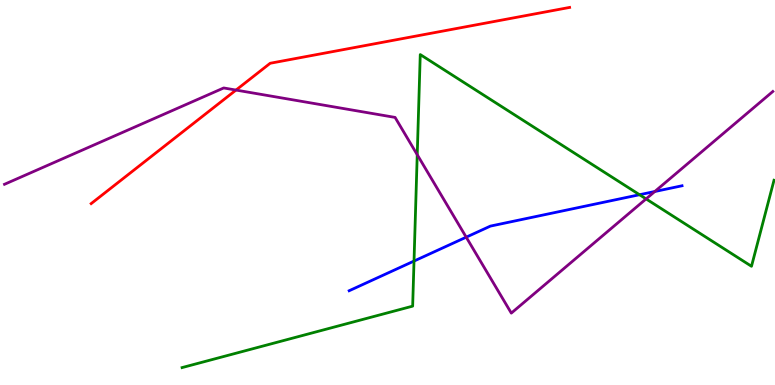[{'lines': ['blue', 'red'], 'intersections': []}, {'lines': ['green', 'red'], 'intersections': []}, {'lines': ['purple', 'red'], 'intersections': [{'x': 3.05, 'y': 7.66}]}, {'lines': ['blue', 'green'], 'intersections': [{'x': 5.34, 'y': 3.22}, {'x': 8.25, 'y': 4.94}]}, {'lines': ['blue', 'purple'], 'intersections': [{'x': 6.02, 'y': 3.84}, {'x': 8.45, 'y': 5.03}]}, {'lines': ['green', 'purple'], 'intersections': [{'x': 5.38, 'y': 5.98}, {'x': 8.34, 'y': 4.83}]}]